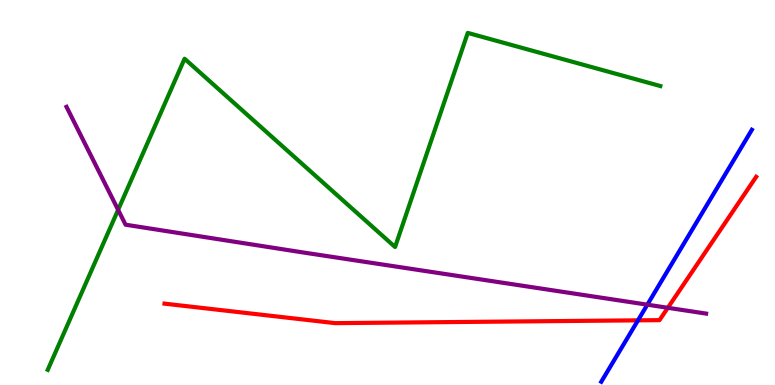[{'lines': ['blue', 'red'], 'intersections': [{'x': 8.23, 'y': 1.68}]}, {'lines': ['green', 'red'], 'intersections': []}, {'lines': ['purple', 'red'], 'intersections': [{'x': 8.62, 'y': 2.01}]}, {'lines': ['blue', 'green'], 'intersections': []}, {'lines': ['blue', 'purple'], 'intersections': [{'x': 8.35, 'y': 2.09}]}, {'lines': ['green', 'purple'], 'intersections': [{'x': 1.52, 'y': 4.55}]}]